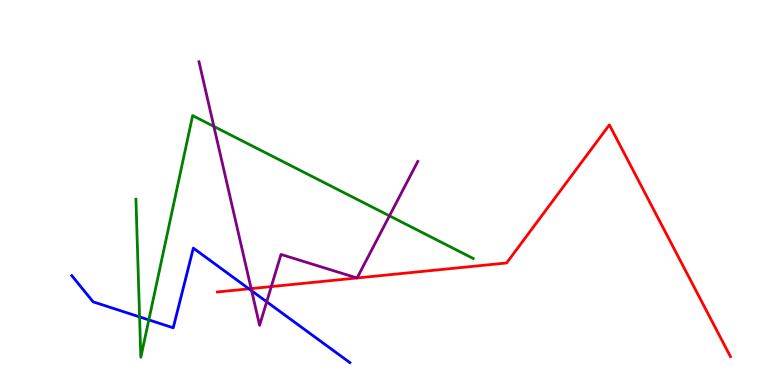[{'lines': ['blue', 'red'], 'intersections': [{'x': 3.21, 'y': 2.5}]}, {'lines': ['green', 'red'], 'intersections': []}, {'lines': ['purple', 'red'], 'intersections': [{'x': 3.24, 'y': 2.5}, {'x': 3.5, 'y': 2.56}, {'x': 4.61, 'y': 2.78}, {'x': 4.61, 'y': 2.78}]}, {'lines': ['blue', 'green'], 'intersections': [{'x': 1.8, 'y': 1.77}, {'x': 1.92, 'y': 1.69}]}, {'lines': ['blue', 'purple'], 'intersections': [{'x': 3.25, 'y': 2.45}, {'x': 3.44, 'y': 2.16}]}, {'lines': ['green', 'purple'], 'intersections': [{'x': 2.76, 'y': 6.72}, {'x': 5.03, 'y': 4.39}]}]